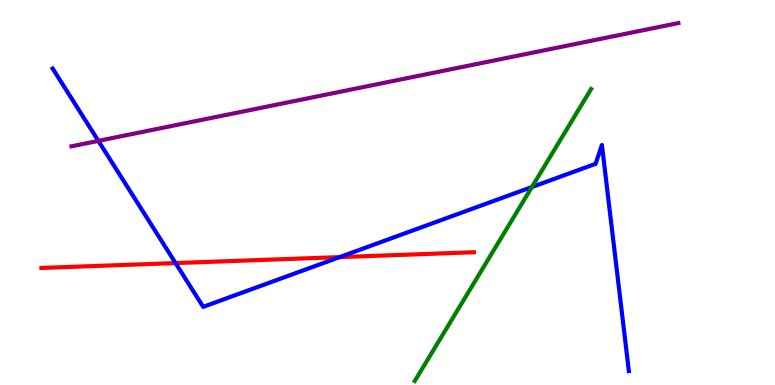[{'lines': ['blue', 'red'], 'intersections': [{'x': 2.27, 'y': 3.17}, {'x': 4.38, 'y': 3.32}]}, {'lines': ['green', 'red'], 'intersections': []}, {'lines': ['purple', 'red'], 'intersections': []}, {'lines': ['blue', 'green'], 'intersections': [{'x': 6.86, 'y': 5.14}]}, {'lines': ['blue', 'purple'], 'intersections': [{'x': 1.27, 'y': 6.34}]}, {'lines': ['green', 'purple'], 'intersections': []}]